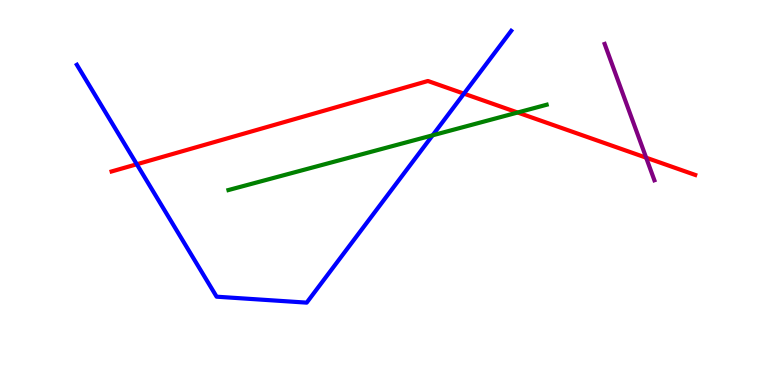[{'lines': ['blue', 'red'], 'intersections': [{'x': 1.77, 'y': 5.73}, {'x': 5.99, 'y': 7.57}]}, {'lines': ['green', 'red'], 'intersections': [{'x': 6.68, 'y': 7.08}]}, {'lines': ['purple', 'red'], 'intersections': [{'x': 8.34, 'y': 5.9}]}, {'lines': ['blue', 'green'], 'intersections': [{'x': 5.58, 'y': 6.49}]}, {'lines': ['blue', 'purple'], 'intersections': []}, {'lines': ['green', 'purple'], 'intersections': []}]